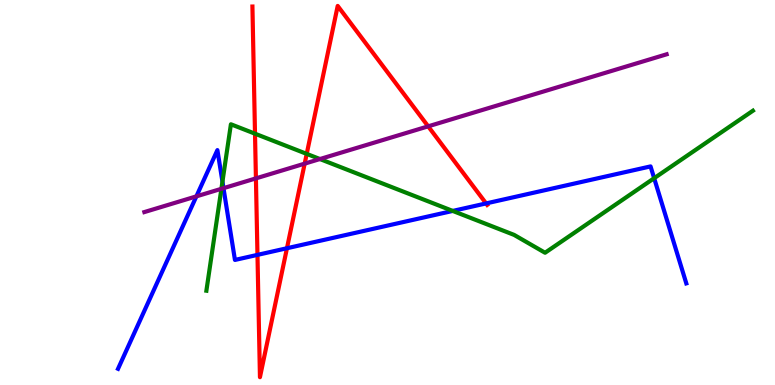[{'lines': ['blue', 'red'], 'intersections': [{'x': 3.32, 'y': 3.38}, {'x': 3.7, 'y': 3.55}, {'x': 6.27, 'y': 4.72}]}, {'lines': ['green', 'red'], 'intersections': [{'x': 3.29, 'y': 6.53}, {'x': 3.96, 'y': 6.0}]}, {'lines': ['purple', 'red'], 'intersections': [{'x': 3.3, 'y': 5.37}, {'x': 3.93, 'y': 5.75}, {'x': 5.52, 'y': 6.72}]}, {'lines': ['blue', 'green'], 'intersections': [{'x': 2.87, 'y': 5.28}, {'x': 5.84, 'y': 4.52}, {'x': 8.44, 'y': 5.37}]}, {'lines': ['blue', 'purple'], 'intersections': [{'x': 2.53, 'y': 4.9}, {'x': 2.88, 'y': 5.11}]}, {'lines': ['green', 'purple'], 'intersections': [{'x': 2.86, 'y': 5.1}, {'x': 4.13, 'y': 5.87}]}]